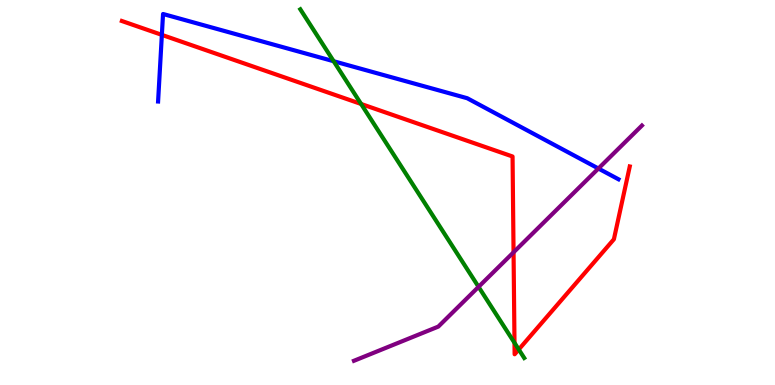[{'lines': ['blue', 'red'], 'intersections': [{'x': 2.09, 'y': 9.09}]}, {'lines': ['green', 'red'], 'intersections': [{'x': 4.66, 'y': 7.3}, {'x': 6.64, 'y': 1.1}, {'x': 6.69, 'y': 0.923}]}, {'lines': ['purple', 'red'], 'intersections': [{'x': 6.63, 'y': 3.45}]}, {'lines': ['blue', 'green'], 'intersections': [{'x': 4.31, 'y': 8.41}]}, {'lines': ['blue', 'purple'], 'intersections': [{'x': 7.72, 'y': 5.62}]}, {'lines': ['green', 'purple'], 'intersections': [{'x': 6.17, 'y': 2.55}]}]